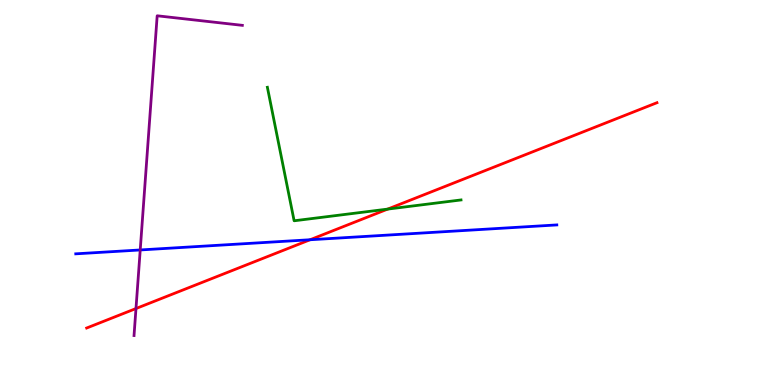[{'lines': ['blue', 'red'], 'intersections': [{'x': 4.0, 'y': 3.77}]}, {'lines': ['green', 'red'], 'intersections': [{'x': 5.0, 'y': 4.57}]}, {'lines': ['purple', 'red'], 'intersections': [{'x': 1.75, 'y': 1.99}]}, {'lines': ['blue', 'green'], 'intersections': []}, {'lines': ['blue', 'purple'], 'intersections': [{'x': 1.81, 'y': 3.51}]}, {'lines': ['green', 'purple'], 'intersections': []}]